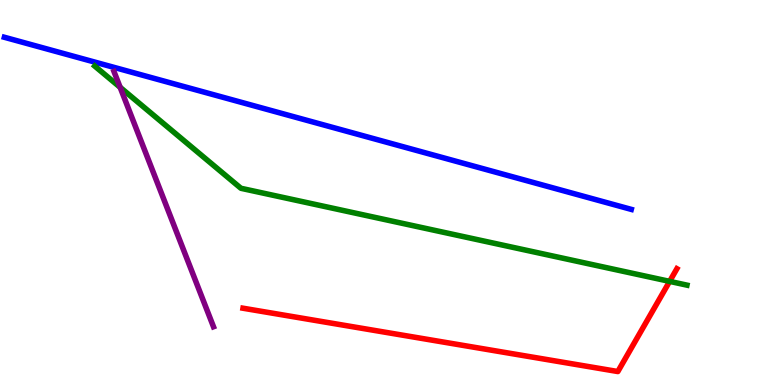[{'lines': ['blue', 'red'], 'intersections': []}, {'lines': ['green', 'red'], 'intersections': [{'x': 8.64, 'y': 2.69}]}, {'lines': ['purple', 'red'], 'intersections': []}, {'lines': ['blue', 'green'], 'intersections': []}, {'lines': ['blue', 'purple'], 'intersections': []}, {'lines': ['green', 'purple'], 'intersections': [{'x': 1.55, 'y': 7.73}]}]